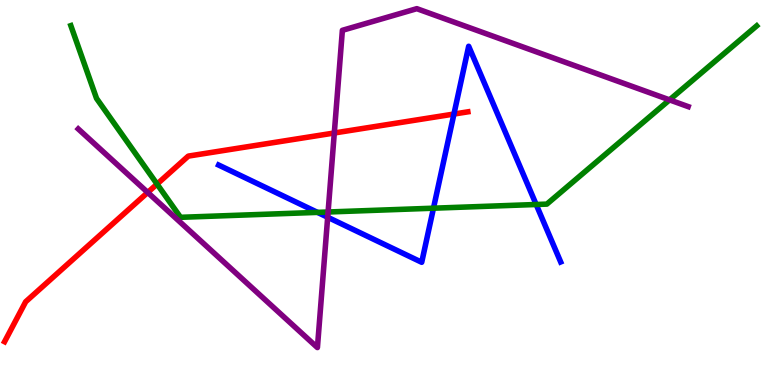[{'lines': ['blue', 'red'], 'intersections': [{'x': 5.86, 'y': 7.04}]}, {'lines': ['green', 'red'], 'intersections': [{'x': 2.03, 'y': 5.22}]}, {'lines': ['purple', 'red'], 'intersections': [{'x': 1.91, 'y': 5.0}, {'x': 4.31, 'y': 6.55}]}, {'lines': ['blue', 'green'], 'intersections': [{'x': 4.1, 'y': 4.48}, {'x': 5.59, 'y': 4.59}, {'x': 6.92, 'y': 4.69}]}, {'lines': ['blue', 'purple'], 'intersections': [{'x': 4.23, 'y': 4.36}]}, {'lines': ['green', 'purple'], 'intersections': [{'x': 4.23, 'y': 4.49}, {'x': 8.64, 'y': 7.41}]}]